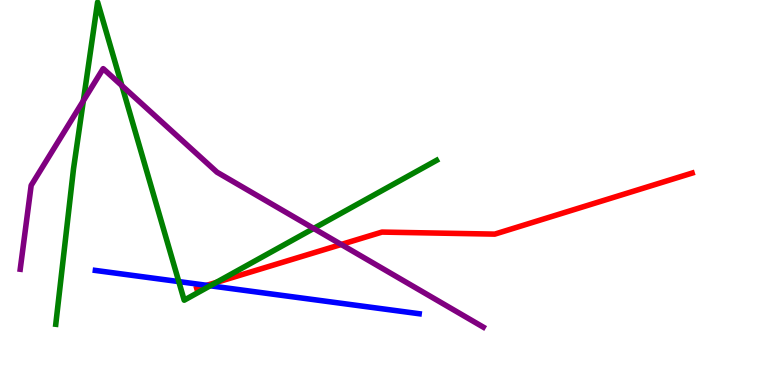[{'lines': ['blue', 'red'], 'intersections': [{'x': 2.67, 'y': 2.59}]}, {'lines': ['green', 'red'], 'intersections': [{'x': 2.79, 'y': 2.66}]}, {'lines': ['purple', 'red'], 'intersections': [{'x': 4.4, 'y': 3.65}]}, {'lines': ['blue', 'green'], 'intersections': [{'x': 2.31, 'y': 2.69}, {'x': 2.71, 'y': 2.58}]}, {'lines': ['blue', 'purple'], 'intersections': []}, {'lines': ['green', 'purple'], 'intersections': [{'x': 1.08, 'y': 7.38}, {'x': 1.57, 'y': 7.77}, {'x': 4.05, 'y': 4.07}]}]